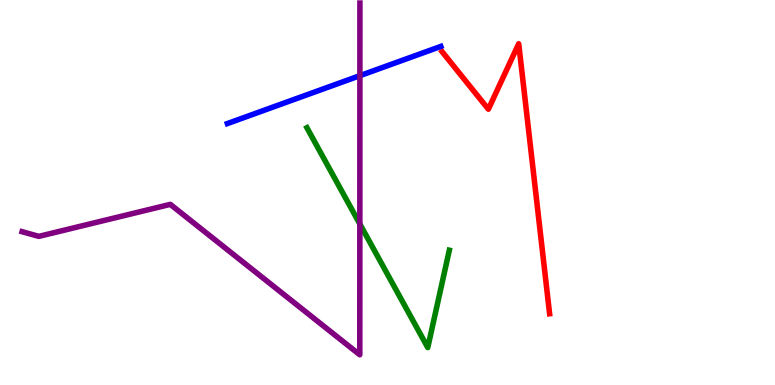[{'lines': ['blue', 'red'], 'intersections': []}, {'lines': ['green', 'red'], 'intersections': []}, {'lines': ['purple', 'red'], 'intersections': []}, {'lines': ['blue', 'green'], 'intersections': []}, {'lines': ['blue', 'purple'], 'intersections': [{'x': 4.64, 'y': 8.03}]}, {'lines': ['green', 'purple'], 'intersections': [{'x': 4.64, 'y': 4.18}]}]